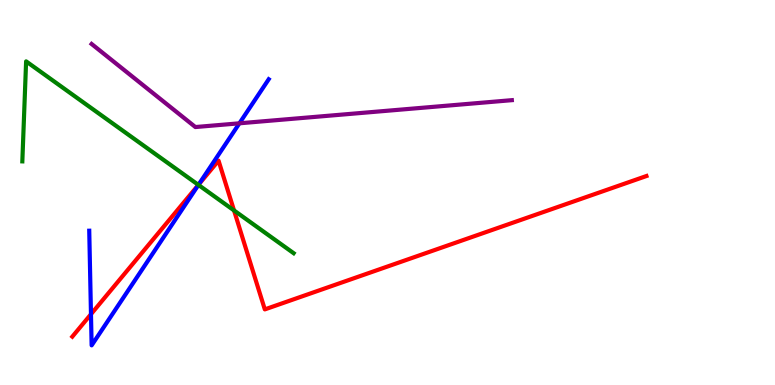[{'lines': ['blue', 'red'], 'intersections': [{'x': 1.17, 'y': 1.84}, {'x': 2.56, 'y': 5.2}]}, {'lines': ['green', 'red'], 'intersections': [{'x': 2.56, 'y': 5.2}, {'x': 3.02, 'y': 4.53}]}, {'lines': ['purple', 'red'], 'intersections': []}, {'lines': ['blue', 'green'], 'intersections': [{'x': 2.56, 'y': 5.2}]}, {'lines': ['blue', 'purple'], 'intersections': [{'x': 3.09, 'y': 6.8}]}, {'lines': ['green', 'purple'], 'intersections': []}]